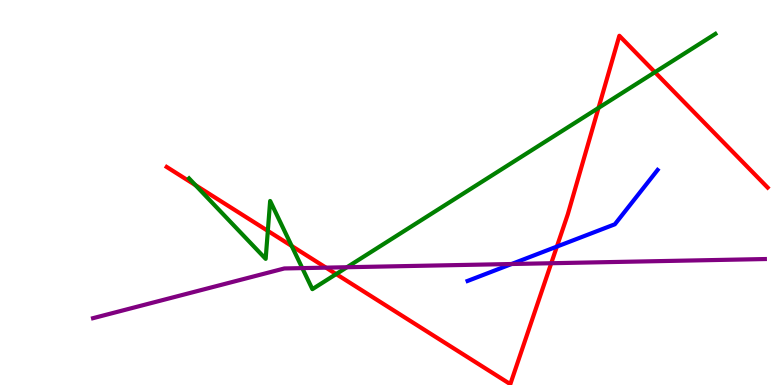[{'lines': ['blue', 'red'], 'intersections': [{'x': 7.19, 'y': 3.6}]}, {'lines': ['green', 'red'], 'intersections': [{'x': 2.52, 'y': 5.19}, {'x': 3.46, 'y': 4.0}, {'x': 3.76, 'y': 3.61}, {'x': 4.34, 'y': 2.88}, {'x': 7.72, 'y': 7.2}, {'x': 8.45, 'y': 8.13}]}, {'lines': ['purple', 'red'], 'intersections': [{'x': 4.21, 'y': 3.05}, {'x': 7.11, 'y': 3.16}]}, {'lines': ['blue', 'green'], 'intersections': []}, {'lines': ['blue', 'purple'], 'intersections': [{'x': 6.6, 'y': 3.14}]}, {'lines': ['green', 'purple'], 'intersections': [{'x': 3.9, 'y': 3.04}, {'x': 4.48, 'y': 3.06}]}]